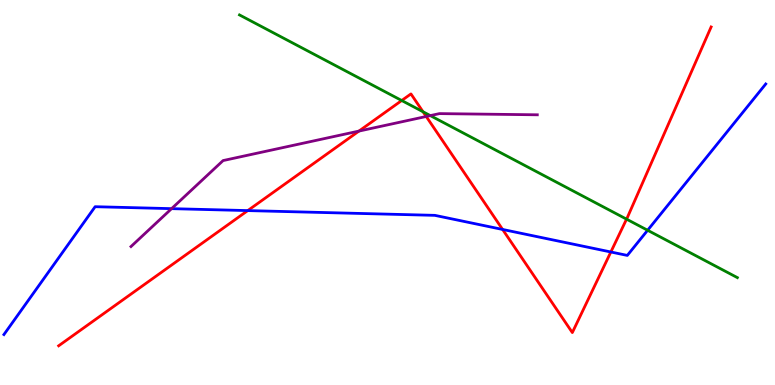[{'lines': ['blue', 'red'], 'intersections': [{'x': 3.2, 'y': 4.53}, {'x': 6.49, 'y': 4.04}, {'x': 7.88, 'y': 3.45}]}, {'lines': ['green', 'red'], 'intersections': [{'x': 5.18, 'y': 7.39}, {'x': 5.46, 'y': 7.1}, {'x': 8.08, 'y': 4.31}]}, {'lines': ['purple', 'red'], 'intersections': [{'x': 4.63, 'y': 6.6}, {'x': 5.5, 'y': 6.97}]}, {'lines': ['blue', 'green'], 'intersections': [{'x': 8.36, 'y': 4.02}]}, {'lines': ['blue', 'purple'], 'intersections': [{'x': 2.21, 'y': 4.58}]}, {'lines': ['green', 'purple'], 'intersections': [{'x': 5.55, 'y': 7.0}]}]